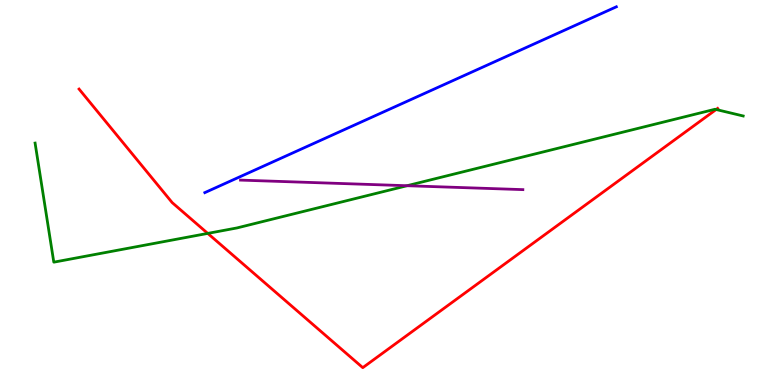[{'lines': ['blue', 'red'], 'intersections': []}, {'lines': ['green', 'red'], 'intersections': [{'x': 2.68, 'y': 3.94}, {'x': 9.24, 'y': 7.16}]}, {'lines': ['purple', 'red'], 'intersections': []}, {'lines': ['blue', 'green'], 'intersections': []}, {'lines': ['blue', 'purple'], 'intersections': []}, {'lines': ['green', 'purple'], 'intersections': [{'x': 5.25, 'y': 5.18}]}]